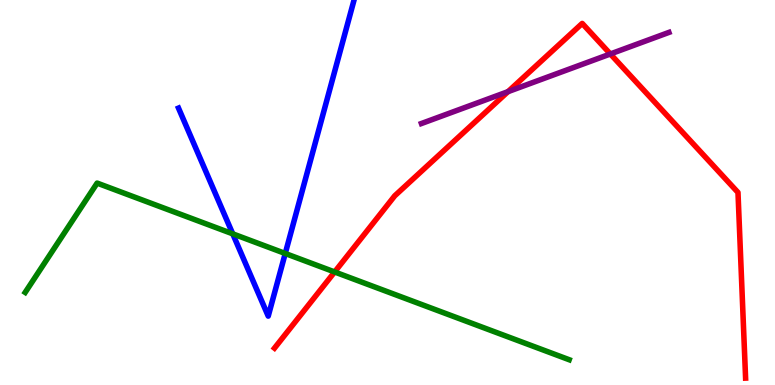[{'lines': ['blue', 'red'], 'intersections': []}, {'lines': ['green', 'red'], 'intersections': [{'x': 4.32, 'y': 2.94}]}, {'lines': ['purple', 'red'], 'intersections': [{'x': 6.55, 'y': 7.62}, {'x': 7.88, 'y': 8.6}]}, {'lines': ['blue', 'green'], 'intersections': [{'x': 3.0, 'y': 3.93}, {'x': 3.68, 'y': 3.42}]}, {'lines': ['blue', 'purple'], 'intersections': []}, {'lines': ['green', 'purple'], 'intersections': []}]